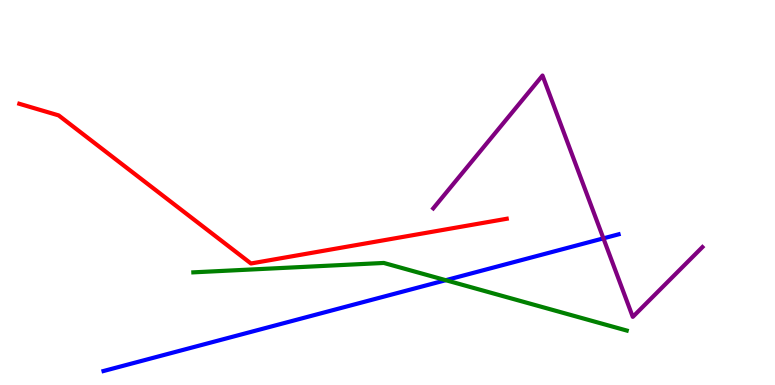[{'lines': ['blue', 'red'], 'intersections': []}, {'lines': ['green', 'red'], 'intersections': []}, {'lines': ['purple', 'red'], 'intersections': []}, {'lines': ['blue', 'green'], 'intersections': [{'x': 5.75, 'y': 2.72}]}, {'lines': ['blue', 'purple'], 'intersections': [{'x': 7.79, 'y': 3.81}]}, {'lines': ['green', 'purple'], 'intersections': []}]